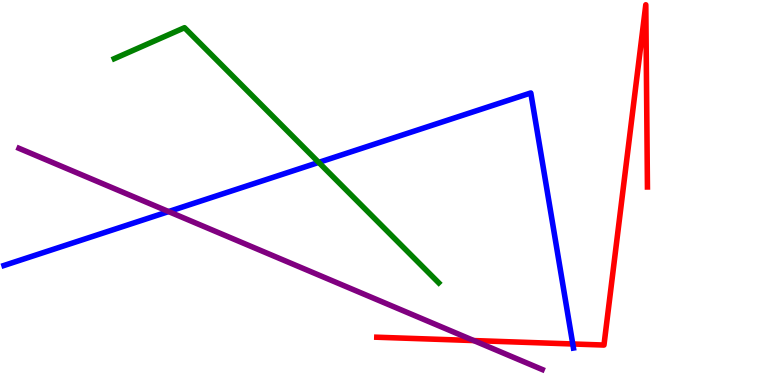[{'lines': ['blue', 'red'], 'intersections': [{'x': 7.39, 'y': 1.07}]}, {'lines': ['green', 'red'], 'intersections': []}, {'lines': ['purple', 'red'], 'intersections': [{'x': 6.11, 'y': 1.15}]}, {'lines': ['blue', 'green'], 'intersections': [{'x': 4.11, 'y': 5.78}]}, {'lines': ['blue', 'purple'], 'intersections': [{'x': 2.18, 'y': 4.5}]}, {'lines': ['green', 'purple'], 'intersections': []}]